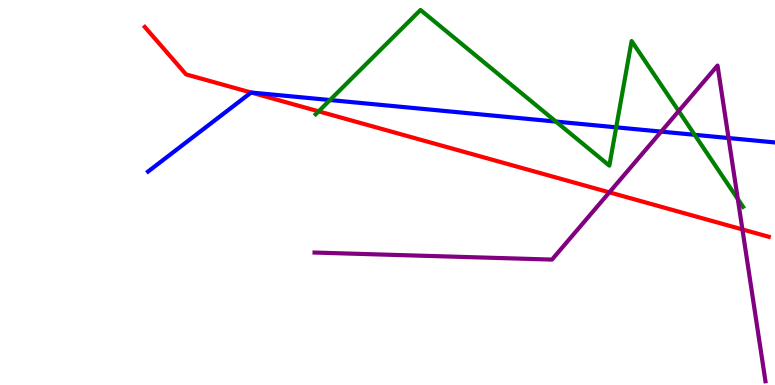[{'lines': ['blue', 'red'], 'intersections': [{'x': 3.24, 'y': 7.6}]}, {'lines': ['green', 'red'], 'intersections': [{'x': 4.11, 'y': 7.11}]}, {'lines': ['purple', 'red'], 'intersections': [{'x': 7.86, 'y': 5.0}, {'x': 9.58, 'y': 4.04}]}, {'lines': ['blue', 'green'], 'intersections': [{'x': 4.26, 'y': 7.4}, {'x': 7.17, 'y': 6.84}, {'x': 7.95, 'y': 6.69}, {'x': 8.96, 'y': 6.5}]}, {'lines': ['blue', 'purple'], 'intersections': [{'x': 8.53, 'y': 6.58}, {'x': 9.4, 'y': 6.41}]}, {'lines': ['green', 'purple'], 'intersections': [{'x': 8.76, 'y': 7.11}, {'x': 9.52, 'y': 4.83}]}]